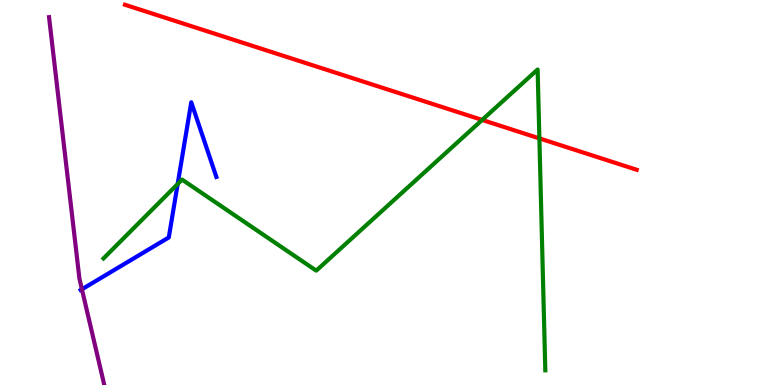[{'lines': ['blue', 'red'], 'intersections': []}, {'lines': ['green', 'red'], 'intersections': [{'x': 6.22, 'y': 6.88}, {'x': 6.96, 'y': 6.41}]}, {'lines': ['purple', 'red'], 'intersections': []}, {'lines': ['blue', 'green'], 'intersections': [{'x': 2.29, 'y': 5.22}]}, {'lines': ['blue', 'purple'], 'intersections': [{'x': 1.06, 'y': 2.49}]}, {'lines': ['green', 'purple'], 'intersections': []}]